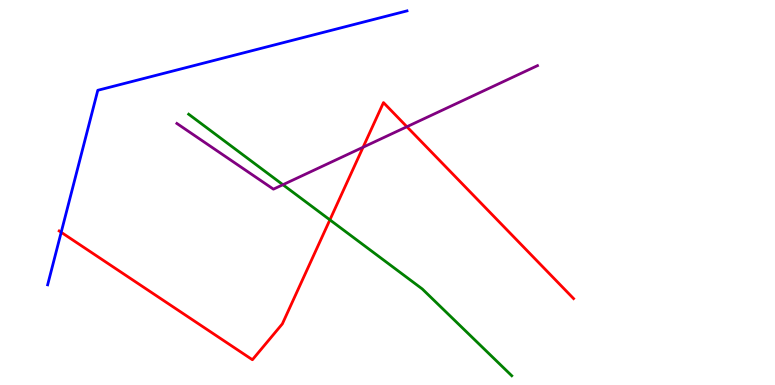[{'lines': ['blue', 'red'], 'intersections': [{'x': 0.79, 'y': 3.97}]}, {'lines': ['green', 'red'], 'intersections': [{'x': 4.26, 'y': 4.29}]}, {'lines': ['purple', 'red'], 'intersections': [{'x': 4.68, 'y': 6.18}, {'x': 5.25, 'y': 6.71}]}, {'lines': ['blue', 'green'], 'intersections': []}, {'lines': ['blue', 'purple'], 'intersections': []}, {'lines': ['green', 'purple'], 'intersections': [{'x': 3.65, 'y': 5.2}]}]